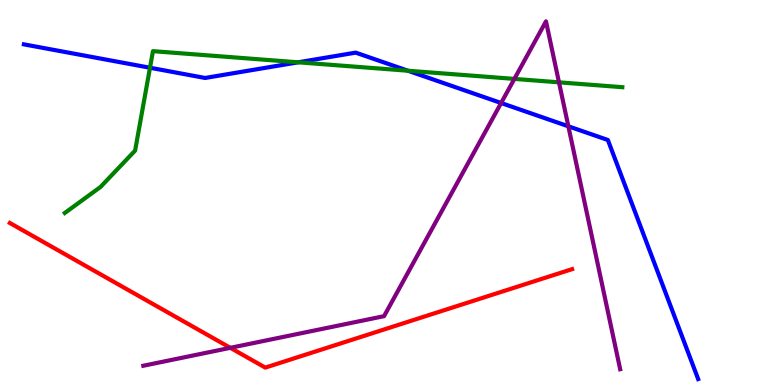[{'lines': ['blue', 'red'], 'intersections': []}, {'lines': ['green', 'red'], 'intersections': []}, {'lines': ['purple', 'red'], 'intersections': [{'x': 2.97, 'y': 0.966}]}, {'lines': ['blue', 'green'], 'intersections': [{'x': 1.94, 'y': 8.24}, {'x': 3.85, 'y': 8.38}, {'x': 5.26, 'y': 8.16}]}, {'lines': ['blue', 'purple'], 'intersections': [{'x': 6.47, 'y': 7.32}, {'x': 7.33, 'y': 6.72}]}, {'lines': ['green', 'purple'], 'intersections': [{'x': 6.64, 'y': 7.95}, {'x': 7.21, 'y': 7.86}]}]